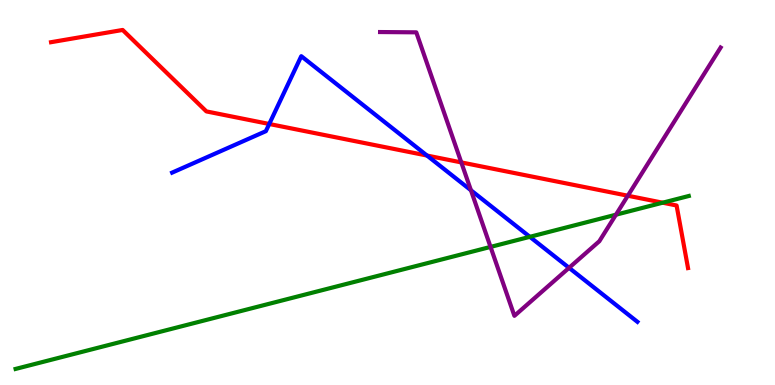[{'lines': ['blue', 'red'], 'intersections': [{'x': 3.47, 'y': 6.78}, {'x': 5.51, 'y': 5.96}]}, {'lines': ['green', 'red'], 'intersections': [{'x': 8.55, 'y': 4.74}]}, {'lines': ['purple', 'red'], 'intersections': [{'x': 5.95, 'y': 5.78}, {'x': 8.1, 'y': 4.92}]}, {'lines': ['blue', 'green'], 'intersections': [{'x': 6.84, 'y': 3.85}]}, {'lines': ['blue', 'purple'], 'intersections': [{'x': 6.08, 'y': 5.06}, {'x': 7.34, 'y': 3.04}]}, {'lines': ['green', 'purple'], 'intersections': [{'x': 6.33, 'y': 3.59}, {'x': 7.95, 'y': 4.42}]}]